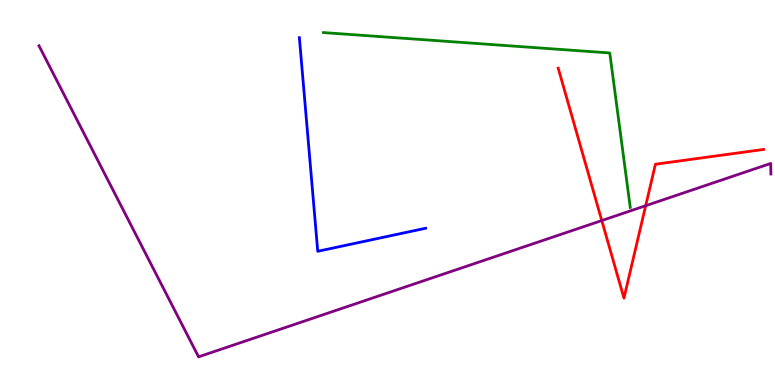[{'lines': ['blue', 'red'], 'intersections': []}, {'lines': ['green', 'red'], 'intersections': []}, {'lines': ['purple', 'red'], 'intersections': [{'x': 7.76, 'y': 4.27}, {'x': 8.33, 'y': 4.66}]}, {'lines': ['blue', 'green'], 'intersections': []}, {'lines': ['blue', 'purple'], 'intersections': []}, {'lines': ['green', 'purple'], 'intersections': []}]